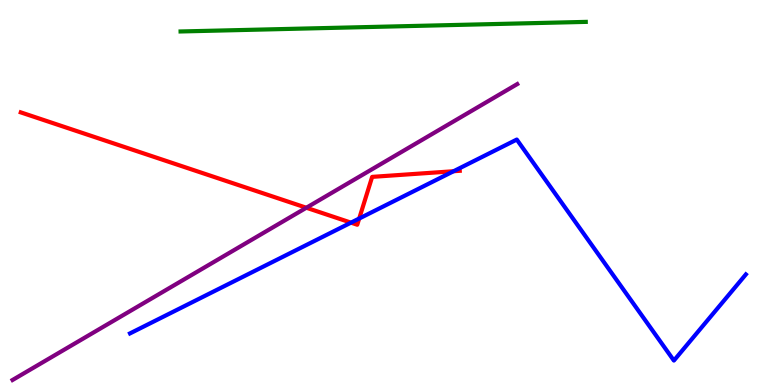[{'lines': ['blue', 'red'], 'intersections': [{'x': 4.53, 'y': 4.22}, {'x': 4.63, 'y': 4.32}, {'x': 5.85, 'y': 5.55}]}, {'lines': ['green', 'red'], 'intersections': []}, {'lines': ['purple', 'red'], 'intersections': [{'x': 3.95, 'y': 4.6}]}, {'lines': ['blue', 'green'], 'intersections': []}, {'lines': ['blue', 'purple'], 'intersections': []}, {'lines': ['green', 'purple'], 'intersections': []}]